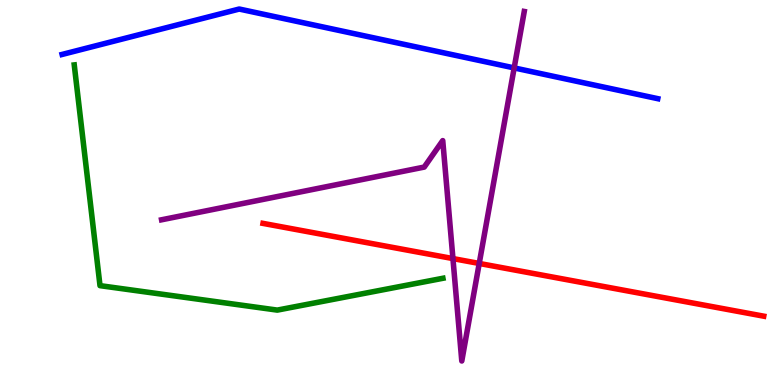[{'lines': ['blue', 'red'], 'intersections': []}, {'lines': ['green', 'red'], 'intersections': []}, {'lines': ['purple', 'red'], 'intersections': [{'x': 5.84, 'y': 3.28}, {'x': 6.18, 'y': 3.16}]}, {'lines': ['blue', 'green'], 'intersections': []}, {'lines': ['blue', 'purple'], 'intersections': [{'x': 6.63, 'y': 8.24}]}, {'lines': ['green', 'purple'], 'intersections': []}]